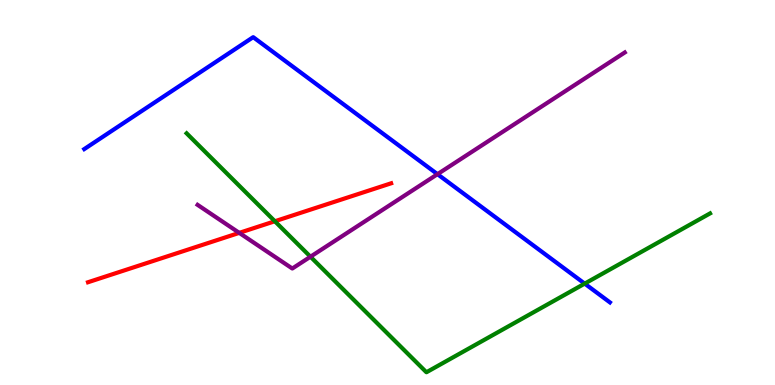[{'lines': ['blue', 'red'], 'intersections': []}, {'lines': ['green', 'red'], 'intersections': [{'x': 3.55, 'y': 4.25}]}, {'lines': ['purple', 'red'], 'intersections': [{'x': 3.09, 'y': 3.95}]}, {'lines': ['blue', 'green'], 'intersections': [{'x': 7.54, 'y': 2.63}]}, {'lines': ['blue', 'purple'], 'intersections': [{'x': 5.64, 'y': 5.48}]}, {'lines': ['green', 'purple'], 'intersections': [{'x': 4.01, 'y': 3.33}]}]